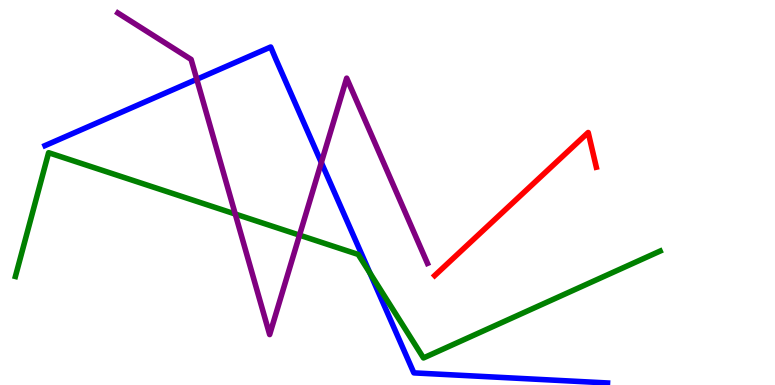[{'lines': ['blue', 'red'], 'intersections': []}, {'lines': ['green', 'red'], 'intersections': []}, {'lines': ['purple', 'red'], 'intersections': []}, {'lines': ['blue', 'green'], 'intersections': [{'x': 4.77, 'y': 2.91}]}, {'lines': ['blue', 'purple'], 'intersections': [{'x': 2.54, 'y': 7.94}, {'x': 4.15, 'y': 5.78}]}, {'lines': ['green', 'purple'], 'intersections': [{'x': 3.04, 'y': 4.44}, {'x': 3.86, 'y': 3.89}]}]